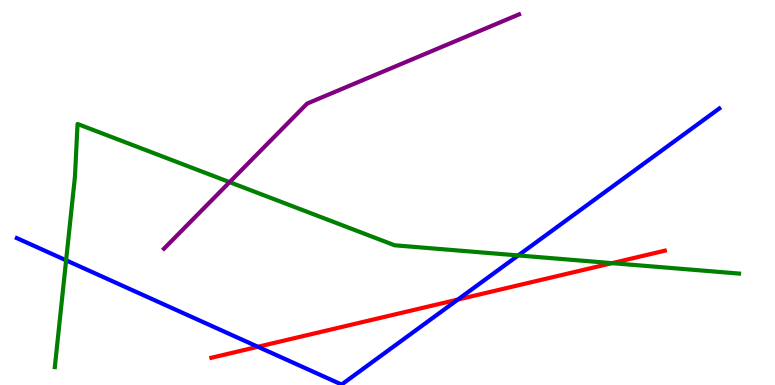[{'lines': ['blue', 'red'], 'intersections': [{'x': 3.33, 'y': 0.993}, {'x': 5.91, 'y': 2.22}]}, {'lines': ['green', 'red'], 'intersections': [{'x': 7.9, 'y': 3.17}]}, {'lines': ['purple', 'red'], 'intersections': []}, {'lines': ['blue', 'green'], 'intersections': [{'x': 0.853, 'y': 3.24}, {'x': 6.69, 'y': 3.37}]}, {'lines': ['blue', 'purple'], 'intersections': []}, {'lines': ['green', 'purple'], 'intersections': [{'x': 2.96, 'y': 5.27}]}]